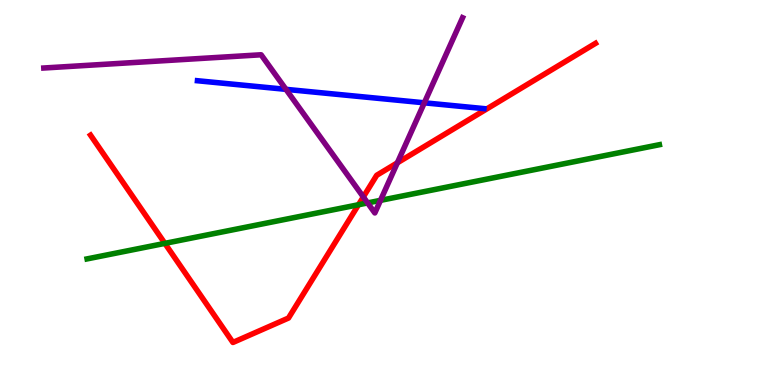[{'lines': ['blue', 'red'], 'intersections': []}, {'lines': ['green', 'red'], 'intersections': [{'x': 2.13, 'y': 3.68}, {'x': 4.63, 'y': 4.68}]}, {'lines': ['purple', 'red'], 'intersections': [{'x': 4.69, 'y': 4.88}, {'x': 5.13, 'y': 5.77}]}, {'lines': ['blue', 'green'], 'intersections': []}, {'lines': ['blue', 'purple'], 'intersections': [{'x': 3.69, 'y': 7.68}, {'x': 5.48, 'y': 7.33}]}, {'lines': ['green', 'purple'], 'intersections': [{'x': 4.74, 'y': 4.73}, {'x': 4.91, 'y': 4.8}]}]